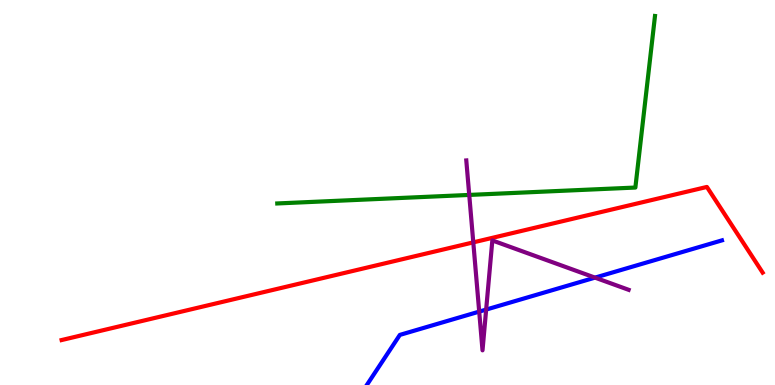[{'lines': ['blue', 'red'], 'intersections': []}, {'lines': ['green', 'red'], 'intersections': []}, {'lines': ['purple', 'red'], 'intersections': [{'x': 6.11, 'y': 3.7}]}, {'lines': ['blue', 'green'], 'intersections': []}, {'lines': ['blue', 'purple'], 'intersections': [{'x': 6.18, 'y': 1.91}, {'x': 6.27, 'y': 1.96}, {'x': 7.68, 'y': 2.79}]}, {'lines': ['green', 'purple'], 'intersections': [{'x': 6.05, 'y': 4.94}]}]